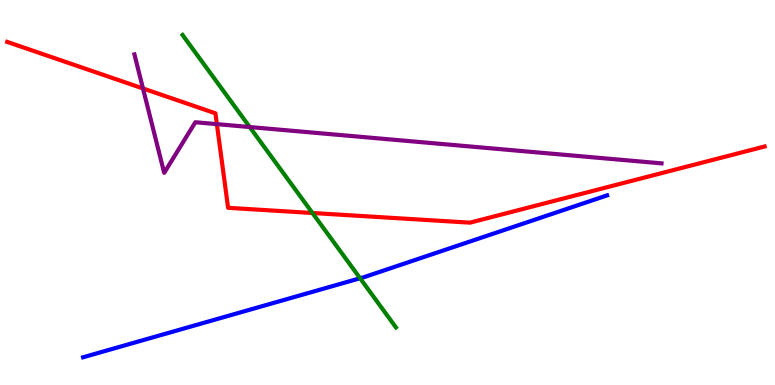[{'lines': ['blue', 'red'], 'intersections': []}, {'lines': ['green', 'red'], 'intersections': [{'x': 4.03, 'y': 4.47}]}, {'lines': ['purple', 'red'], 'intersections': [{'x': 1.84, 'y': 7.7}, {'x': 2.8, 'y': 6.78}]}, {'lines': ['blue', 'green'], 'intersections': [{'x': 4.65, 'y': 2.77}]}, {'lines': ['blue', 'purple'], 'intersections': []}, {'lines': ['green', 'purple'], 'intersections': [{'x': 3.22, 'y': 6.7}]}]